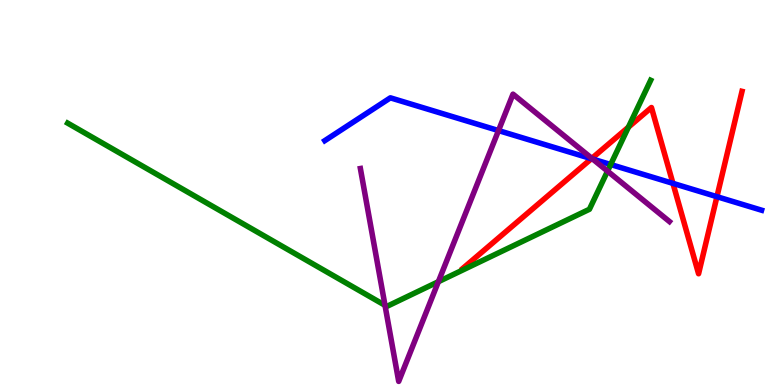[{'lines': ['blue', 'red'], 'intersections': [{'x': 7.63, 'y': 5.88}, {'x': 8.68, 'y': 5.24}, {'x': 9.25, 'y': 4.89}]}, {'lines': ['green', 'red'], 'intersections': [{'x': 8.11, 'y': 6.7}]}, {'lines': ['purple', 'red'], 'intersections': [{'x': 7.64, 'y': 5.89}]}, {'lines': ['blue', 'green'], 'intersections': [{'x': 7.88, 'y': 5.73}]}, {'lines': ['blue', 'purple'], 'intersections': [{'x': 6.43, 'y': 6.61}, {'x': 7.65, 'y': 5.87}]}, {'lines': ['green', 'purple'], 'intersections': [{'x': 4.97, 'y': 2.07}, {'x': 5.66, 'y': 2.68}, {'x': 7.84, 'y': 5.56}]}]